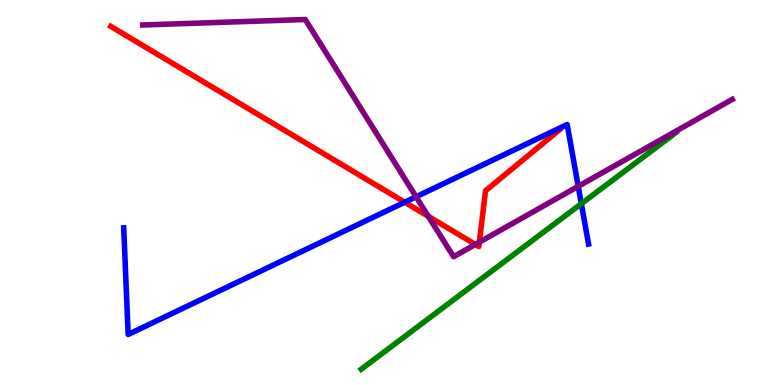[{'lines': ['blue', 'red'], 'intersections': [{'x': 5.22, 'y': 4.75}]}, {'lines': ['green', 'red'], 'intersections': []}, {'lines': ['purple', 'red'], 'intersections': [{'x': 5.53, 'y': 4.38}, {'x': 6.13, 'y': 3.65}, {'x': 6.19, 'y': 3.71}]}, {'lines': ['blue', 'green'], 'intersections': [{'x': 7.5, 'y': 4.71}]}, {'lines': ['blue', 'purple'], 'intersections': [{'x': 5.37, 'y': 4.89}, {'x': 7.46, 'y': 5.16}]}, {'lines': ['green', 'purple'], 'intersections': []}]